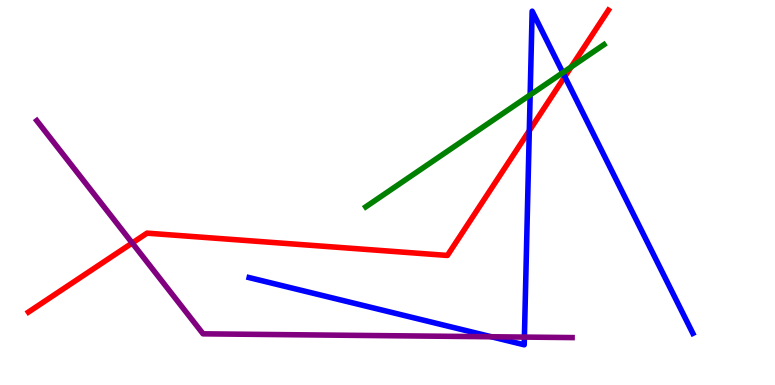[{'lines': ['blue', 'red'], 'intersections': [{'x': 6.83, 'y': 6.61}, {'x': 7.29, 'y': 8.01}]}, {'lines': ['green', 'red'], 'intersections': [{'x': 7.37, 'y': 8.26}]}, {'lines': ['purple', 'red'], 'intersections': [{'x': 1.71, 'y': 3.69}]}, {'lines': ['blue', 'green'], 'intersections': [{'x': 6.84, 'y': 7.54}, {'x': 7.26, 'y': 8.11}]}, {'lines': ['blue', 'purple'], 'intersections': [{'x': 6.34, 'y': 1.25}, {'x': 6.77, 'y': 1.24}]}, {'lines': ['green', 'purple'], 'intersections': []}]